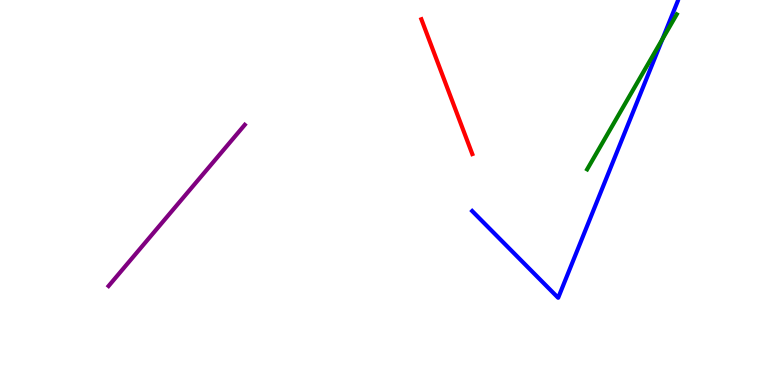[{'lines': ['blue', 'red'], 'intersections': []}, {'lines': ['green', 'red'], 'intersections': []}, {'lines': ['purple', 'red'], 'intersections': []}, {'lines': ['blue', 'green'], 'intersections': [{'x': 8.55, 'y': 8.99}]}, {'lines': ['blue', 'purple'], 'intersections': []}, {'lines': ['green', 'purple'], 'intersections': []}]